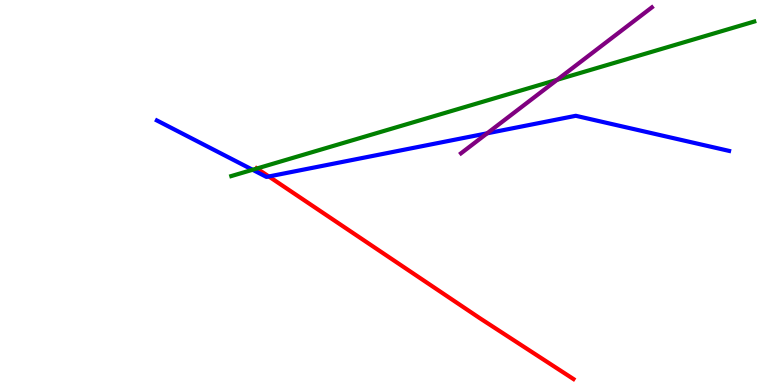[{'lines': ['blue', 'red'], 'intersections': [{'x': 3.47, 'y': 5.42}]}, {'lines': ['green', 'red'], 'intersections': [{'x': 3.32, 'y': 5.62}]}, {'lines': ['purple', 'red'], 'intersections': []}, {'lines': ['blue', 'green'], 'intersections': [{'x': 3.26, 'y': 5.59}]}, {'lines': ['blue', 'purple'], 'intersections': [{'x': 6.29, 'y': 6.54}]}, {'lines': ['green', 'purple'], 'intersections': [{'x': 7.19, 'y': 7.93}]}]